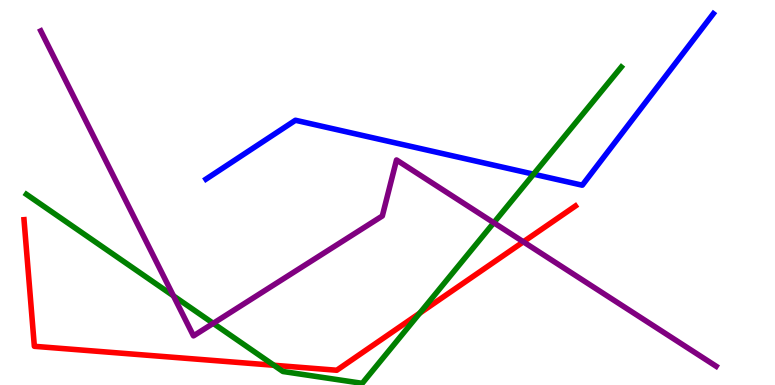[{'lines': ['blue', 'red'], 'intersections': []}, {'lines': ['green', 'red'], 'intersections': [{'x': 3.53, 'y': 0.512}, {'x': 5.42, 'y': 1.87}]}, {'lines': ['purple', 'red'], 'intersections': [{'x': 6.75, 'y': 3.72}]}, {'lines': ['blue', 'green'], 'intersections': [{'x': 6.88, 'y': 5.48}]}, {'lines': ['blue', 'purple'], 'intersections': []}, {'lines': ['green', 'purple'], 'intersections': [{'x': 2.24, 'y': 2.31}, {'x': 2.75, 'y': 1.6}, {'x': 6.37, 'y': 4.21}]}]